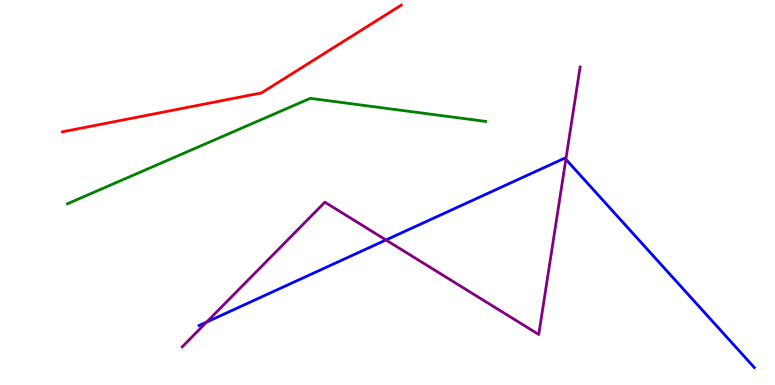[{'lines': ['blue', 'red'], 'intersections': []}, {'lines': ['green', 'red'], 'intersections': []}, {'lines': ['purple', 'red'], 'intersections': []}, {'lines': ['blue', 'green'], 'intersections': []}, {'lines': ['blue', 'purple'], 'intersections': [{'x': 2.67, 'y': 1.64}, {'x': 4.98, 'y': 3.77}, {'x': 7.3, 'y': 5.86}]}, {'lines': ['green', 'purple'], 'intersections': []}]